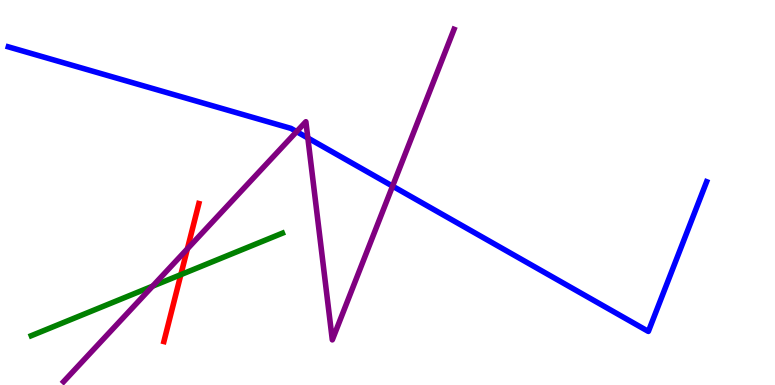[{'lines': ['blue', 'red'], 'intersections': []}, {'lines': ['green', 'red'], 'intersections': [{'x': 2.33, 'y': 2.87}]}, {'lines': ['purple', 'red'], 'intersections': [{'x': 2.42, 'y': 3.54}]}, {'lines': ['blue', 'green'], 'intersections': []}, {'lines': ['blue', 'purple'], 'intersections': [{'x': 3.83, 'y': 6.58}, {'x': 3.97, 'y': 6.42}, {'x': 5.07, 'y': 5.17}]}, {'lines': ['green', 'purple'], 'intersections': [{'x': 1.97, 'y': 2.57}]}]